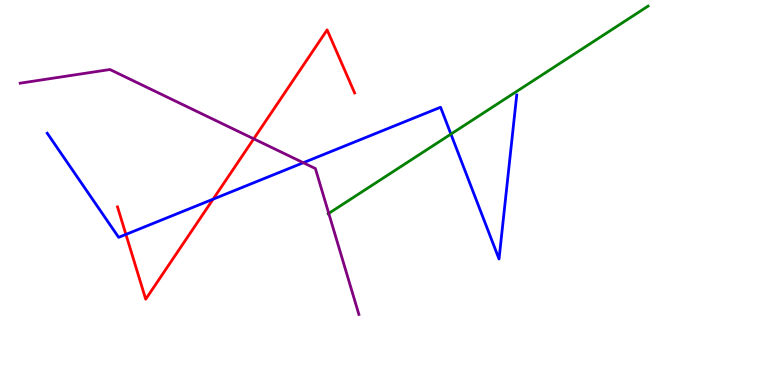[{'lines': ['blue', 'red'], 'intersections': [{'x': 1.62, 'y': 3.91}, {'x': 2.75, 'y': 4.83}]}, {'lines': ['green', 'red'], 'intersections': []}, {'lines': ['purple', 'red'], 'intersections': [{'x': 3.27, 'y': 6.39}]}, {'lines': ['blue', 'green'], 'intersections': [{'x': 5.82, 'y': 6.52}]}, {'lines': ['blue', 'purple'], 'intersections': [{'x': 3.91, 'y': 5.77}]}, {'lines': ['green', 'purple'], 'intersections': [{'x': 4.24, 'y': 4.46}]}]